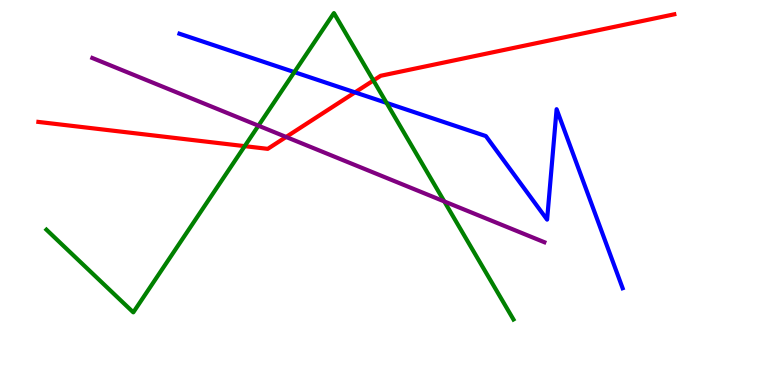[{'lines': ['blue', 'red'], 'intersections': [{'x': 4.58, 'y': 7.6}]}, {'lines': ['green', 'red'], 'intersections': [{'x': 3.16, 'y': 6.2}, {'x': 4.82, 'y': 7.91}]}, {'lines': ['purple', 'red'], 'intersections': [{'x': 3.69, 'y': 6.44}]}, {'lines': ['blue', 'green'], 'intersections': [{'x': 3.8, 'y': 8.13}, {'x': 4.99, 'y': 7.33}]}, {'lines': ['blue', 'purple'], 'intersections': []}, {'lines': ['green', 'purple'], 'intersections': [{'x': 3.33, 'y': 6.74}, {'x': 5.73, 'y': 4.77}]}]